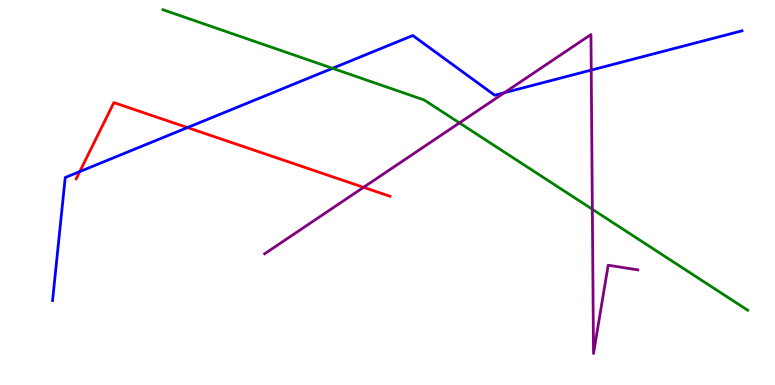[{'lines': ['blue', 'red'], 'intersections': [{'x': 1.03, 'y': 5.54}, {'x': 2.42, 'y': 6.69}]}, {'lines': ['green', 'red'], 'intersections': []}, {'lines': ['purple', 'red'], 'intersections': [{'x': 4.69, 'y': 5.13}]}, {'lines': ['blue', 'green'], 'intersections': [{'x': 4.29, 'y': 8.23}]}, {'lines': ['blue', 'purple'], 'intersections': [{'x': 6.51, 'y': 7.59}, {'x': 7.63, 'y': 8.18}]}, {'lines': ['green', 'purple'], 'intersections': [{'x': 5.93, 'y': 6.81}, {'x': 7.64, 'y': 4.56}]}]